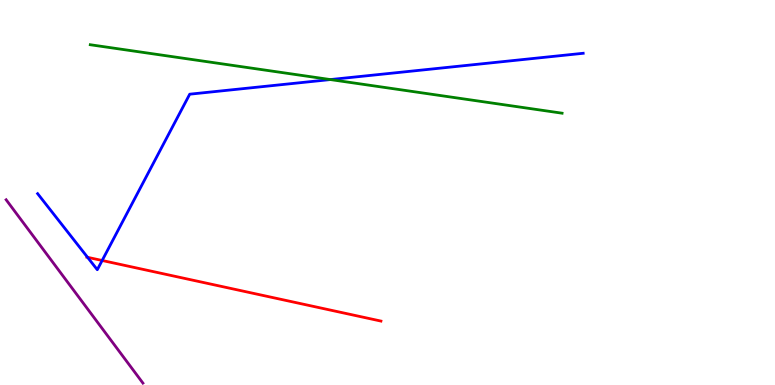[{'lines': ['blue', 'red'], 'intersections': [{'x': 1.13, 'y': 3.32}, {'x': 1.32, 'y': 3.23}]}, {'lines': ['green', 'red'], 'intersections': []}, {'lines': ['purple', 'red'], 'intersections': []}, {'lines': ['blue', 'green'], 'intersections': [{'x': 4.26, 'y': 7.93}]}, {'lines': ['blue', 'purple'], 'intersections': []}, {'lines': ['green', 'purple'], 'intersections': []}]